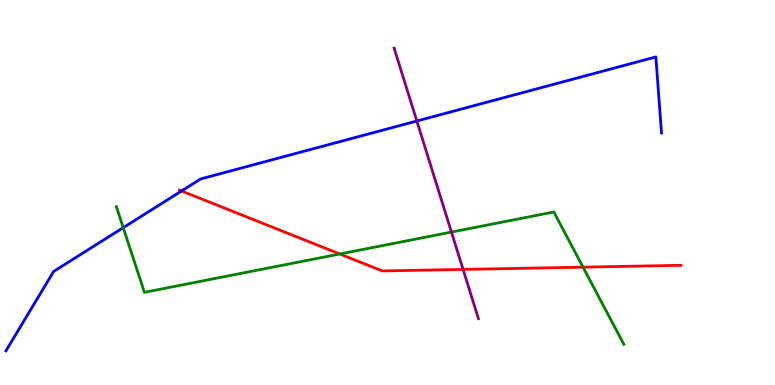[{'lines': ['blue', 'red'], 'intersections': [{'x': 2.34, 'y': 5.04}]}, {'lines': ['green', 'red'], 'intersections': [{'x': 4.38, 'y': 3.4}, {'x': 7.52, 'y': 3.06}]}, {'lines': ['purple', 'red'], 'intersections': [{'x': 5.98, 'y': 3.0}]}, {'lines': ['blue', 'green'], 'intersections': [{'x': 1.59, 'y': 4.09}]}, {'lines': ['blue', 'purple'], 'intersections': [{'x': 5.38, 'y': 6.86}]}, {'lines': ['green', 'purple'], 'intersections': [{'x': 5.83, 'y': 3.97}]}]